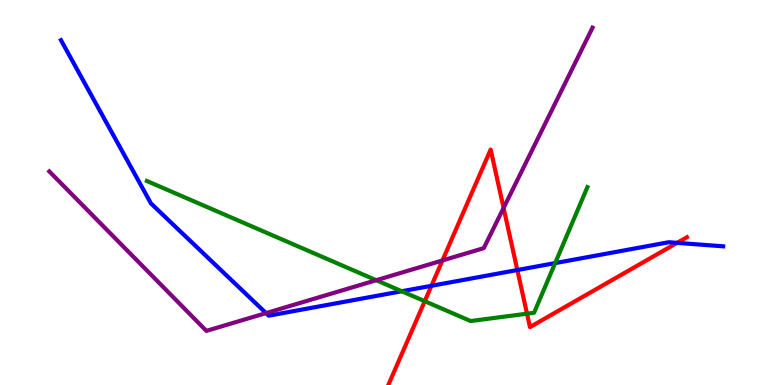[{'lines': ['blue', 'red'], 'intersections': [{'x': 5.57, 'y': 2.58}, {'x': 6.68, 'y': 2.99}, {'x': 8.74, 'y': 3.69}]}, {'lines': ['green', 'red'], 'intersections': [{'x': 5.48, 'y': 2.18}, {'x': 6.8, 'y': 1.85}]}, {'lines': ['purple', 'red'], 'intersections': [{'x': 5.71, 'y': 3.23}, {'x': 6.5, 'y': 4.6}]}, {'lines': ['blue', 'green'], 'intersections': [{'x': 5.18, 'y': 2.44}, {'x': 7.16, 'y': 3.17}]}, {'lines': ['blue', 'purple'], 'intersections': [{'x': 3.43, 'y': 1.87}]}, {'lines': ['green', 'purple'], 'intersections': [{'x': 4.85, 'y': 2.72}]}]